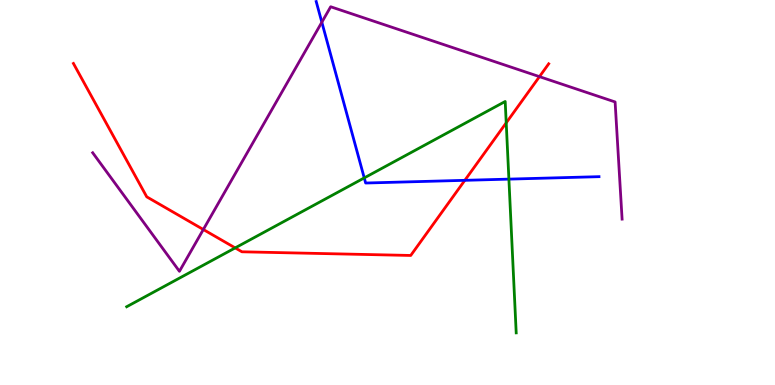[{'lines': ['blue', 'red'], 'intersections': [{'x': 6.0, 'y': 5.32}]}, {'lines': ['green', 'red'], 'intersections': [{'x': 3.03, 'y': 3.56}, {'x': 6.53, 'y': 6.81}]}, {'lines': ['purple', 'red'], 'intersections': [{'x': 2.62, 'y': 4.04}, {'x': 6.96, 'y': 8.01}]}, {'lines': ['blue', 'green'], 'intersections': [{'x': 4.7, 'y': 5.38}, {'x': 6.57, 'y': 5.35}]}, {'lines': ['blue', 'purple'], 'intersections': [{'x': 4.15, 'y': 9.42}]}, {'lines': ['green', 'purple'], 'intersections': []}]